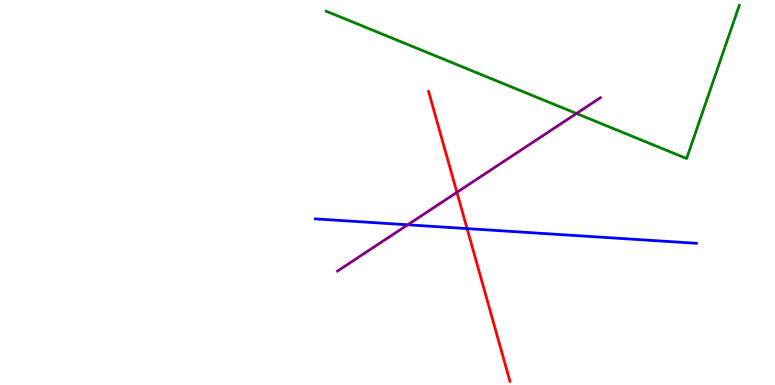[{'lines': ['blue', 'red'], 'intersections': [{'x': 6.03, 'y': 4.06}]}, {'lines': ['green', 'red'], 'intersections': []}, {'lines': ['purple', 'red'], 'intersections': [{'x': 5.9, 'y': 5.0}]}, {'lines': ['blue', 'green'], 'intersections': []}, {'lines': ['blue', 'purple'], 'intersections': [{'x': 5.26, 'y': 4.16}]}, {'lines': ['green', 'purple'], 'intersections': [{'x': 7.44, 'y': 7.05}]}]